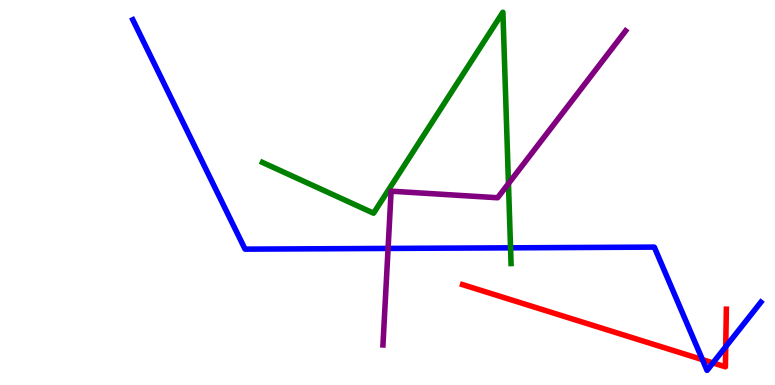[{'lines': ['blue', 'red'], 'intersections': [{'x': 9.06, 'y': 0.659}, {'x': 9.2, 'y': 0.574}, {'x': 9.36, 'y': 0.995}]}, {'lines': ['green', 'red'], 'intersections': []}, {'lines': ['purple', 'red'], 'intersections': []}, {'lines': ['blue', 'green'], 'intersections': [{'x': 6.59, 'y': 3.56}]}, {'lines': ['blue', 'purple'], 'intersections': [{'x': 5.01, 'y': 3.55}]}, {'lines': ['green', 'purple'], 'intersections': [{'x': 6.56, 'y': 5.23}]}]